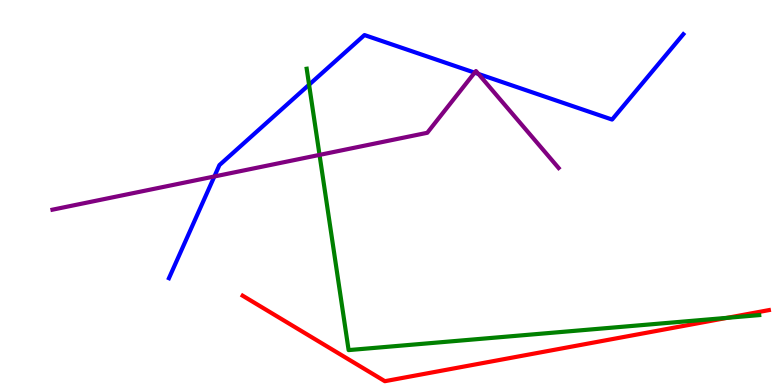[{'lines': ['blue', 'red'], 'intersections': []}, {'lines': ['green', 'red'], 'intersections': [{'x': 9.38, 'y': 1.74}]}, {'lines': ['purple', 'red'], 'intersections': []}, {'lines': ['blue', 'green'], 'intersections': [{'x': 3.99, 'y': 7.8}]}, {'lines': ['blue', 'purple'], 'intersections': [{'x': 2.77, 'y': 5.42}, {'x': 6.12, 'y': 8.11}, {'x': 6.17, 'y': 8.08}]}, {'lines': ['green', 'purple'], 'intersections': [{'x': 4.12, 'y': 5.98}]}]